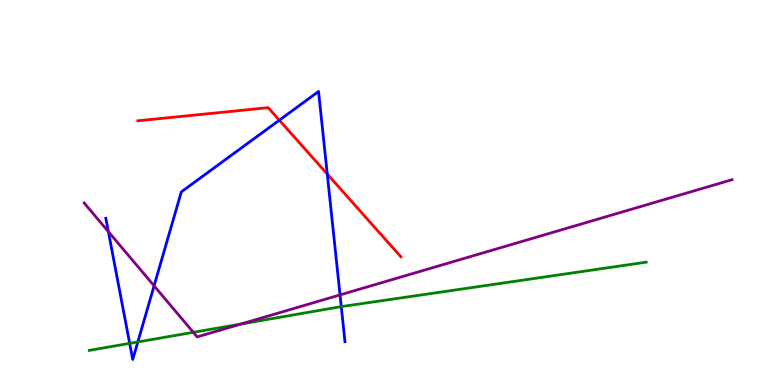[{'lines': ['blue', 'red'], 'intersections': [{'x': 3.6, 'y': 6.88}, {'x': 4.22, 'y': 5.48}]}, {'lines': ['green', 'red'], 'intersections': []}, {'lines': ['purple', 'red'], 'intersections': []}, {'lines': ['blue', 'green'], 'intersections': [{'x': 1.67, 'y': 1.08}, {'x': 1.78, 'y': 1.12}, {'x': 4.4, 'y': 2.04}]}, {'lines': ['blue', 'purple'], 'intersections': [{'x': 1.4, 'y': 3.98}, {'x': 1.99, 'y': 2.58}, {'x': 4.39, 'y': 2.34}]}, {'lines': ['green', 'purple'], 'intersections': [{'x': 2.49, 'y': 1.37}, {'x': 3.11, 'y': 1.58}]}]